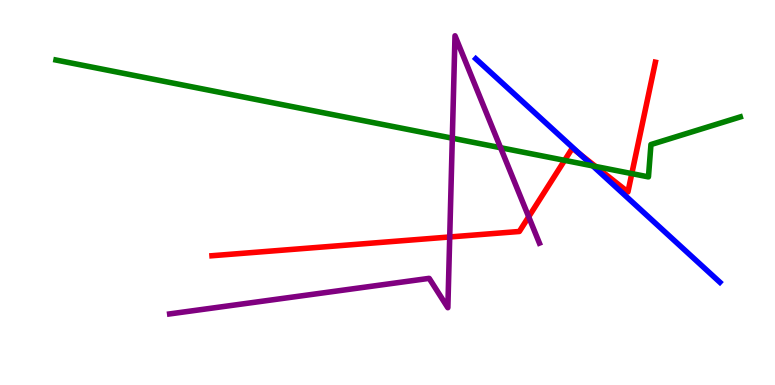[{'lines': ['blue', 'red'], 'intersections': [{'x': 7.49, 'y': 5.99}]}, {'lines': ['green', 'red'], 'intersections': [{'x': 7.29, 'y': 5.84}, {'x': 7.68, 'y': 5.68}, {'x': 8.15, 'y': 5.49}]}, {'lines': ['purple', 'red'], 'intersections': [{'x': 5.8, 'y': 3.84}, {'x': 6.82, 'y': 4.37}]}, {'lines': ['blue', 'green'], 'intersections': [{'x': 7.65, 'y': 5.69}]}, {'lines': ['blue', 'purple'], 'intersections': []}, {'lines': ['green', 'purple'], 'intersections': [{'x': 5.84, 'y': 6.41}, {'x': 6.46, 'y': 6.16}]}]